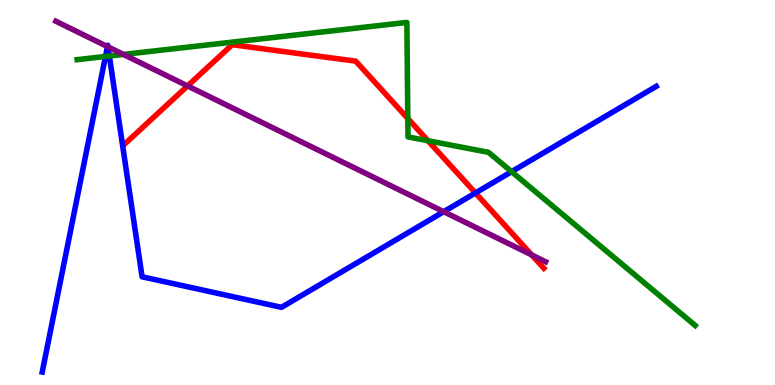[{'lines': ['blue', 'red'], 'intersections': [{'x': 6.13, 'y': 4.99}]}, {'lines': ['green', 'red'], 'intersections': [{'x': 5.26, 'y': 6.92}, {'x': 5.52, 'y': 6.34}]}, {'lines': ['purple', 'red'], 'intersections': [{'x': 2.42, 'y': 7.77}, {'x': 6.86, 'y': 3.38}]}, {'lines': ['blue', 'green'], 'intersections': [{'x': 1.36, 'y': 8.53}, {'x': 1.41, 'y': 8.54}, {'x': 6.6, 'y': 5.54}]}, {'lines': ['blue', 'purple'], 'intersections': [{'x': 1.39, 'y': 8.79}, {'x': 1.39, 'y': 8.78}, {'x': 5.73, 'y': 4.5}]}, {'lines': ['green', 'purple'], 'intersections': [{'x': 1.59, 'y': 8.59}]}]